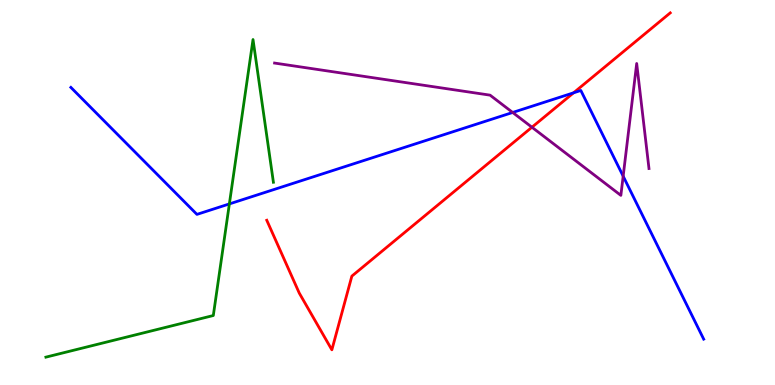[{'lines': ['blue', 'red'], 'intersections': [{'x': 7.4, 'y': 7.59}]}, {'lines': ['green', 'red'], 'intersections': []}, {'lines': ['purple', 'red'], 'intersections': [{'x': 6.86, 'y': 6.7}]}, {'lines': ['blue', 'green'], 'intersections': [{'x': 2.96, 'y': 4.7}]}, {'lines': ['blue', 'purple'], 'intersections': [{'x': 6.62, 'y': 7.08}, {'x': 8.04, 'y': 5.42}]}, {'lines': ['green', 'purple'], 'intersections': []}]